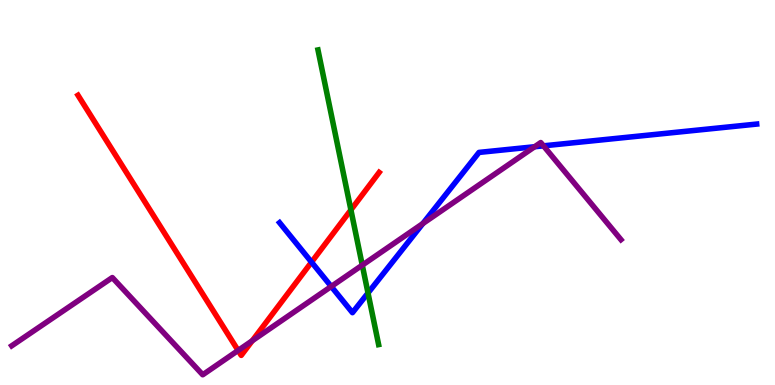[{'lines': ['blue', 'red'], 'intersections': [{'x': 4.02, 'y': 3.19}]}, {'lines': ['green', 'red'], 'intersections': [{'x': 4.53, 'y': 4.55}]}, {'lines': ['purple', 'red'], 'intersections': [{'x': 3.07, 'y': 0.897}, {'x': 3.26, 'y': 1.15}]}, {'lines': ['blue', 'green'], 'intersections': [{'x': 4.75, 'y': 2.39}]}, {'lines': ['blue', 'purple'], 'intersections': [{'x': 4.27, 'y': 2.56}, {'x': 5.46, 'y': 4.19}, {'x': 6.9, 'y': 6.19}, {'x': 7.01, 'y': 6.21}]}, {'lines': ['green', 'purple'], 'intersections': [{'x': 4.67, 'y': 3.11}]}]